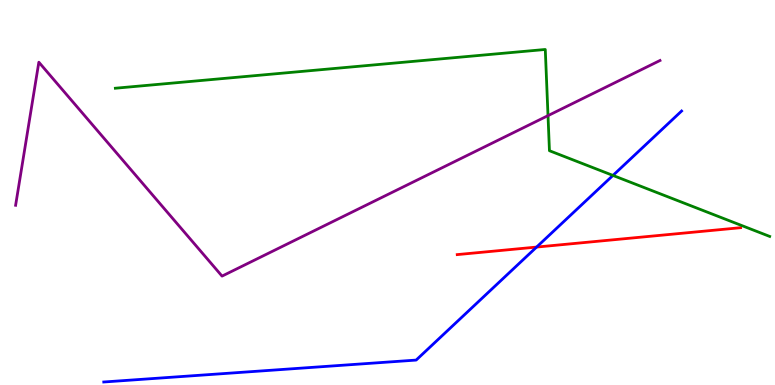[{'lines': ['blue', 'red'], 'intersections': [{'x': 6.92, 'y': 3.58}]}, {'lines': ['green', 'red'], 'intersections': []}, {'lines': ['purple', 'red'], 'intersections': []}, {'lines': ['blue', 'green'], 'intersections': [{'x': 7.91, 'y': 5.44}]}, {'lines': ['blue', 'purple'], 'intersections': []}, {'lines': ['green', 'purple'], 'intersections': [{'x': 7.07, 'y': 7.0}]}]